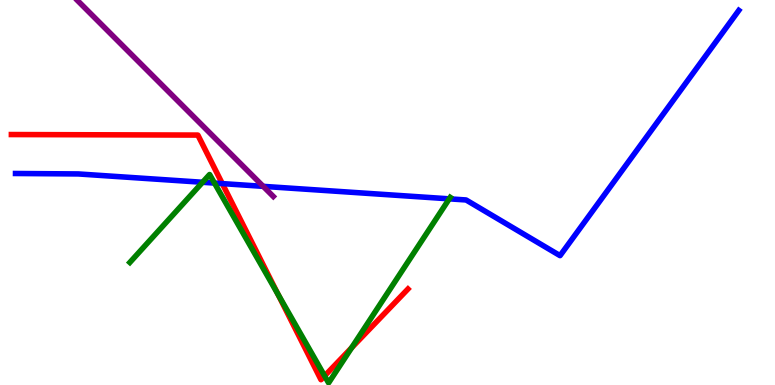[{'lines': ['blue', 'red'], 'intersections': [{'x': 2.87, 'y': 5.23}]}, {'lines': ['green', 'red'], 'intersections': [{'x': 3.59, 'y': 2.36}, {'x': 4.19, 'y': 0.236}, {'x': 4.54, 'y': 0.968}]}, {'lines': ['purple', 'red'], 'intersections': []}, {'lines': ['blue', 'green'], 'intersections': [{'x': 2.61, 'y': 5.27}, {'x': 2.77, 'y': 5.24}, {'x': 5.8, 'y': 4.84}]}, {'lines': ['blue', 'purple'], 'intersections': [{'x': 3.4, 'y': 5.16}]}, {'lines': ['green', 'purple'], 'intersections': []}]